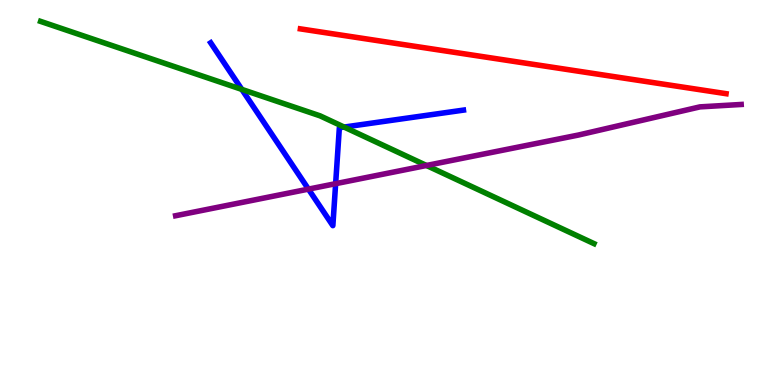[{'lines': ['blue', 'red'], 'intersections': []}, {'lines': ['green', 'red'], 'intersections': []}, {'lines': ['purple', 'red'], 'intersections': []}, {'lines': ['blue', 'green'], 'intersections': [{'x': 3.12, 'y': 7.68}, {'x': 4.44, 'y': 6.7}]}, {'lines': ['blue', 'purple'], 'intersections': [{'x': 3.98, 'y': 5.09}, {'x': 4.33, 'y': 5.23}]}, {'lines': ['green', 'purple'], 'intersections': [{'x': 5.5, 'y': 5.7}]}]